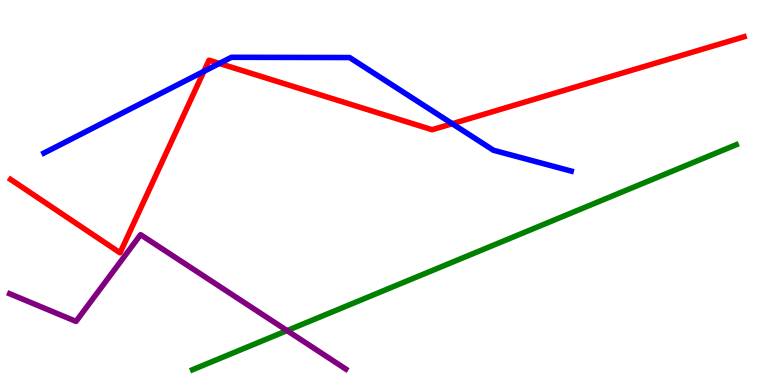[{'lines': ['blue', 'red'], 'intersections': [{'x': 2.63, 'y': 8.15}, {'x': 2.83, 'y': 8.35}, {'x': 5.84, 'y': 6.79}]}, {'lines': ['green', 'red'], 'intersections': []}, {'lines': ['purple', 'red'], 'intersections': []}, {'lines': ['blue', 'green'], 'intersections': []}, {'lines': ['blue', 'purple'], 'intersections': []}, {'lines': ['green', 'purple'], 'intersections': [{'x': 3.7, 'y': 1.41}]}]